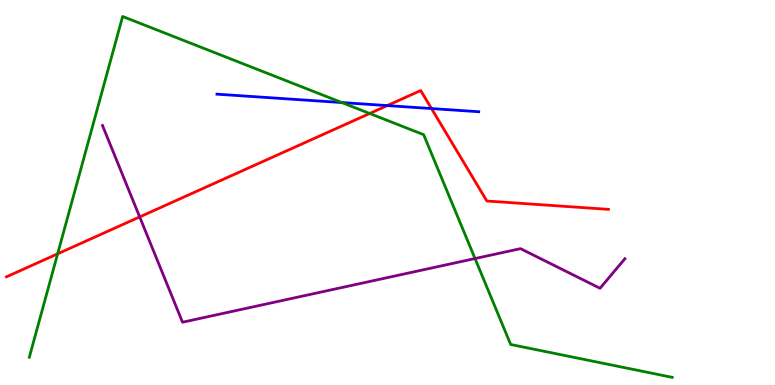[{'lines': ['blue', 'red'], 'intersections': [{'x': 5.0, 'y': 7.26}, {'x': 5.57, 'y': 7.18}]}, {'lines': ['green', 'red'], 'intersections': [{'x': 0.744, 'y': 3.41}, {'x': 4.77, 'y': 7.05}]}, {'lines': ['purple', 'red'], 'intersections': [{'x': 1.8, 'y': 4.37}]}, {'lines': ['blue', 'green'], 'intersections': [{'x': 4.41, 'y': 7.34}]}, {'lines': ['blue', 'purple'], 'intersections': []}, {'lines': ['green', 'purple'], 'intersections': [{'x': 6.13, 'y': 3.28}]}]